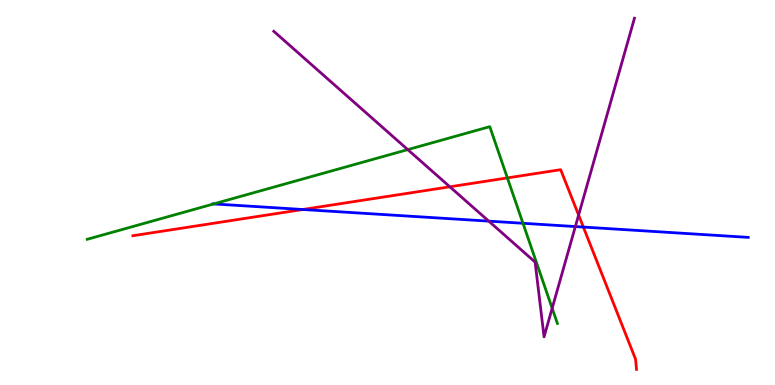[{'lines': ['blue', 'red'], 'intersections': [{'x': 3.91, 'y': 4.56}, {'x': 7.53, 'y': 4.1}]}, {'lines': ['green', 'red'], 'intersections': [{'x': 6.55, 'y': 5.38}]}, {'lines': ['purple', 'red'], 'intersections': [{'x': 5.8, 'y': 5.15}, {'x': 7.47, 'y': 4.41}]}, {'lines': ['blue', 'green'], 'intersections': [{'x': 2.76, 'y': 4.7}, {'x': 6.75, 'y': 4.2}]}, {'lines': ['blue', 'purple'], 'intersections': [{'x': 6.31, 'y': 4.26}, {'x': 7.42, 'y': 4.12}]}, {'lines': ['green', 'purple'], 'intersections': [{'x': 5.26, 'y': 6.11}, {'x': 7.12, 'y': 1.99}]}]